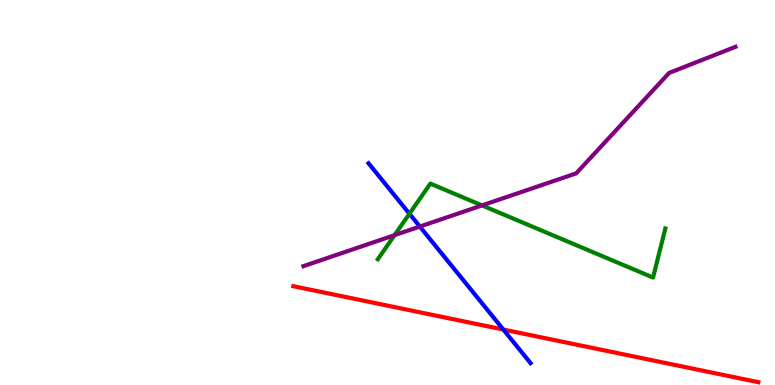[{'lines': ['blue', 'red'], 'intersections': [{'x': 6.49, 'y': 1.44}]}, {'lines': ['green', 'red'], 'intersections': []}, {'lines': ['purple', 'red'], 'intersections': []}, {'lines': ['blue', 'green'], 'intersections': [{'x': 5.28, 'y': 4.45}]}, {'lines': ['blue', 'purple'], 'intersections': [{'x': 5.42, 'y': 4.12}]}, {'lines': ['green', 'purple'], 'intersections': [{'x': 5.09, 'y': 3.89}, {'x': 6.22, 'y': 4.66}]}]